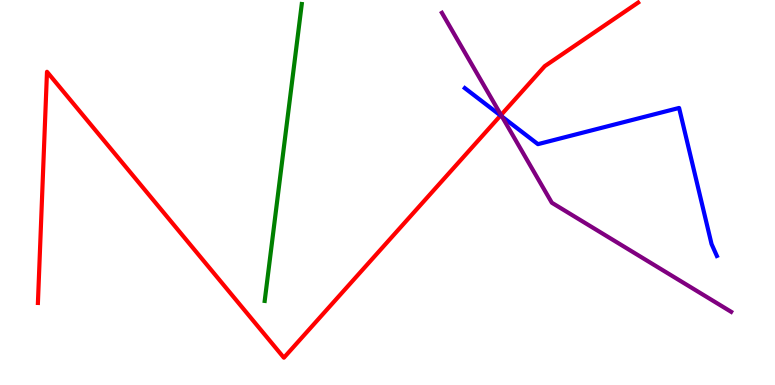[{'lines': ['blue', 'red'], 'intersections': [{'x': 6.46, 'y': 7.0}]}, {'lines': ['green', 'red'], 'intersections': []}, {'lines': ['purple', 'red'], 'intersections': [{'x': 6.47, 'y': 7.01}]}, {'lines': ['blue', 'green'], 'intersections': []}, {'lines': ['blue', 'purple'], 'intersections': [{'x': 6.48, 'y': 6.97}]}, {'lines': ['green', 'purple'], 'intersections': []}]